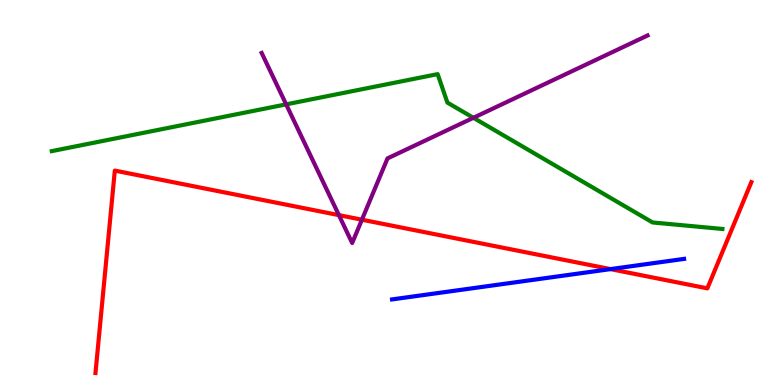[{'lines': ['blue', 'red'], 'intersections': [{'x': 7.88, 'y': 3.01}]}, {'lines': ['green', 'red'], 'intersections': []}, {'lines': ['purple', 'red'], 'intersections': [{'x': 4.37, 'y': 4.41}, {'x': 4.67, 'y': 4.29}]}, {'lines': ['blue', 'green'], 'intersections': []}, {'lines': ['blue', 'purple'], 'intersections': []}, {'lines': ['green', 'purple'], 'intersections': [{'x': 3.69, 'y': 7.29}, {'x': 6.11, 'y': 6.94}]}]